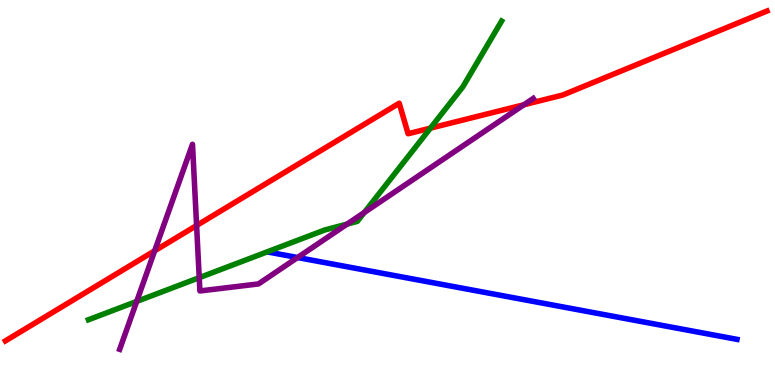[{'lines': ['blue', 'red'], 'intersections': []}, {'lines': ['green', 'red'], 'intersections': [{'x': 5.55, 'y': 6.67}]}, {'lines': ['purple', 'red'], 'intersections': [{'x': 2.0, 'y': 3.49}, {'x': 2.54, 'y': 4.14}, {'x': 6.76, 'y': 7.28}]}, {'lines': ['blue', 'green'], 'intersections': []}, {'lines': ['blue', 'purple'], 'intersections': [{'x': 3.84, 'y': 3.31}]}, {'lines': ['green', 'purple'], 'intersections': [{'x': 1.76, 'y': 2.17}, {'x': 2.57, 'y': 2.79}, {'x': 4.48, 'y': 4.18}, {'x': 4.7, 'y': 4.48}]}]